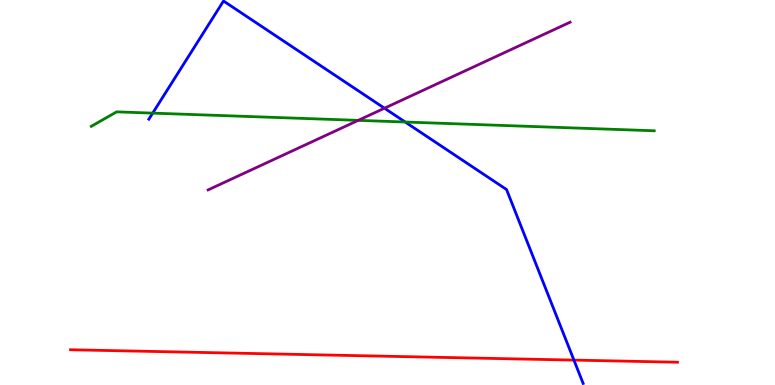[{'lines': ['blue', 'red'], 'intersections': [{'x': 7.41, 'y': 0.647}]}, {'lines': ['green', 'red'], 'intersections': []}, {'lines': ['purple', 'red'], 'intersections': []}, {'lines': ['blue', 'green'], 'intersections': [{'x': 1.97, 'y': 7.06}, {'x': 5.23, 'y': 6.83}]}, {'lines': ['blue', 'purple'], 'intersections': [{'x': 4.96, 'y': 7.19}]}, {'lines': ['green', 'purple'], 'intersections': [{'x': 4.62, 'y': 6.87}]}]